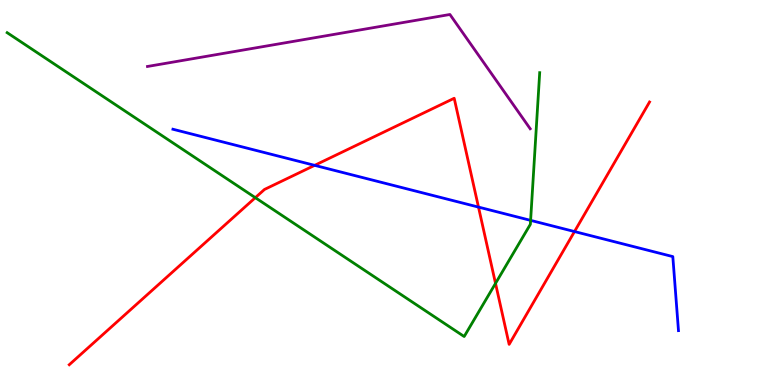[{'lines': ['blue', 'red'], 'intersections': [{'x': 4.06, 'y': 5.71}, {'x': 6.17, 'y': 4.62}, {'x': 7.41, 'y': 3.99}]}, {'lines': ['green', 'red'], 'intersections': [{'x': 3.29, 'y': 4.87}, {'x': 6.39, 'y': 2.64}]}, {'lines': ['purple', 'red'], 'intersections': []}, {'lines': ['blue', 'green'], 'intersections': [{'x': 6.85, 'y': 4.28}]}, {'lines': ['blue', 'purple'], 'intersections': []}, {'lines': ['green', 'purple'], 'intersections': []}]